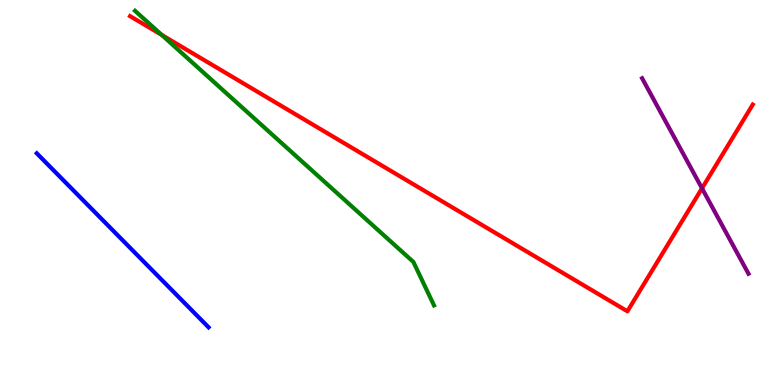[{'lines': ['blue', 'red'], 'intersections': []}, {'lines': ['green', 'red'], 'intersections': [{'x': 2.09, 'y': 9.09}]}, {'lines': ['purple', 'red'], 'intersections': [{'x': 9.06, 'y': 5.11}]}, {'lines': ['blue', 'green'], 'intersections': []}, {'lines': ['blue', 'purple'], 'intersections': []}, {'lines': ['green', 'purple'], 'intersections': []}]